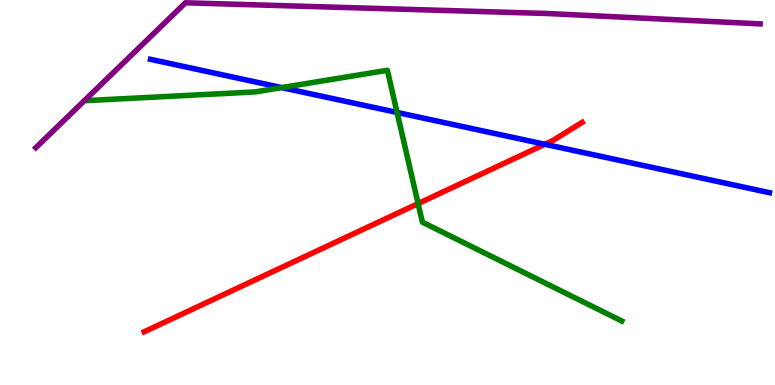[{'lines': ['blue', 'red'], 'intersections': [{'x': 7.03, 'y': 6.25}]}, {'lines': ['green', 'red'], 'intersections': [{'x': 5.39, 'y': 4.71}]}, {'lines': ['purple', 'red'], 'intersections': []}, {'lines': ['blue', 'green'], 'intersections': [{'x': 3.63, 'y': 7.72}, {'x': 5.12, 'y': 7.08}]}, {'lines': ['blue', 'purple'], 'intersections': []}, {'lines': ['green', 'purple'], 'intersections': []}]